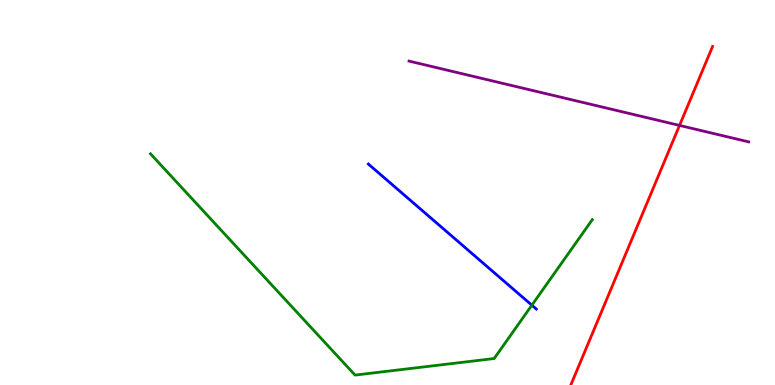[{'lines': ['blue', 'red'], 'intersections': []}, {'lines': ['green', 'red'], 'intersections': []}, {'lines': ['purple', 'red'], 'intersections': [{'x': 8.77, 'y': 6.74}]}, {'lines': ['blue', 'green'], 'intersections': [{'x': 6.86, 'y': 2.07}]}, {'lines': ['blue', 'purple'], 'intersections': []}, {'lines': ['green', 'purple'], 'intersections': []}]